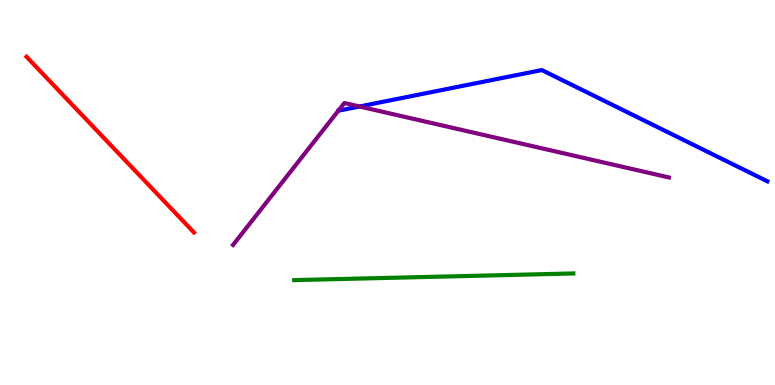[{'lines': ['blue', 'red'], 'intersections': []}, {'lines': ['green', 'red'], 'intersections': []}, {'lines': ['purple', 'red'], 'intersections': []}, {'lines': ['blue', 'green'], 'intersections': []}, {'lines': ['blue', 'purple'], 'intersections': [{'x': 4.64, 'y': 7.23}]}, {'lines': ['green', 'purple'], 'intersections': []}]